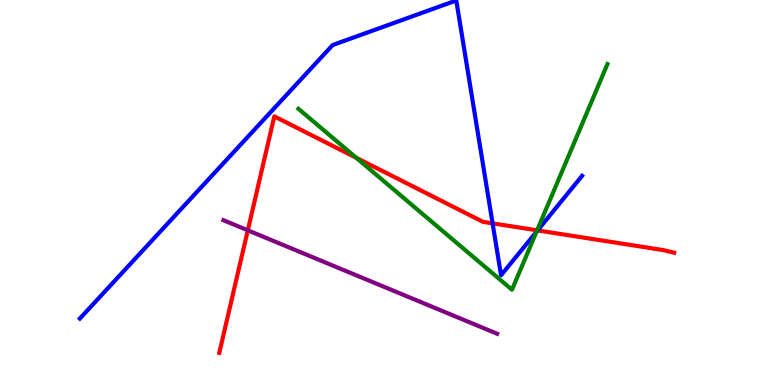[{'lines': ['blue', 'red'], 'intersections': [{'x': 6.36, 'y': 4.2}, {'x': 6.94, 'y': 4.02}]}, {'lines': ['green', 'red'], 'intersections': [{'x': 4.6, 'y': 5.9}, {'x': 6.93, 'y': 4.02}]}, {'lines': ['purple', 'red'], 'intersections': [{'x': 3.2, 'y': 4.02}]}, {'lines': ['blue', 'green'], 'intersections': [{'x': 6.92, 'y': 3.98}]}, {'lines': ['blue', 'purple'], 'intersections': []}, {'lines': ['green', 'purple'], 'intersections': []}]